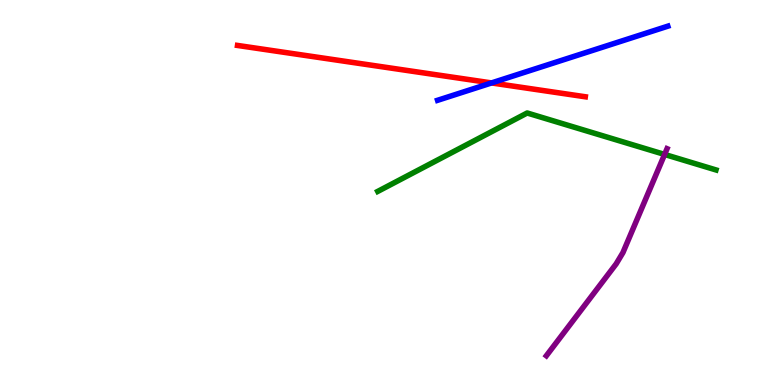[{'lines': ['blue', 'red'], 'intersections': [{'x': 6.34, 'y': 7.85}]}, {'lines': ['green', 'red'], 'intersections': []}, {'lines': ['purple', 'red'], 'intersections': []}, {'lines': ['blue', 'green'], 'intersections': []}, {'lines': ['blue', 'purple'], 'intersections': []}, {'lines': ['green', 'purple'], 'intersections': [{'x': 8.58, 'y': 5.99}]}]